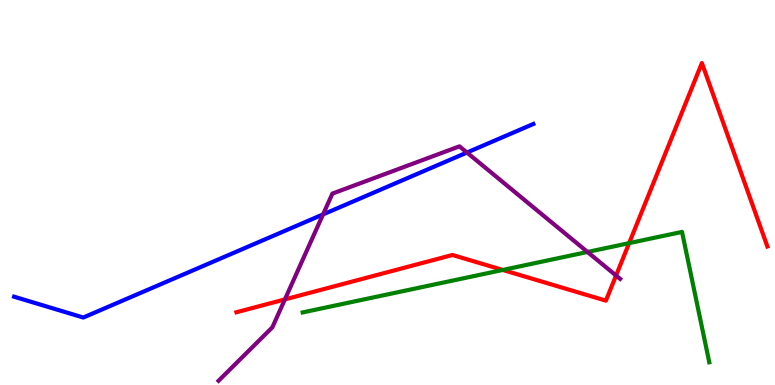[{'lines': ['blue', 'red'], 'intersections': []}, {'lines': ['green', 'red'], 'intersections': [{'x': 6.49, 'y': 2.99}, {'x': 8.12, 'y': 3.68}]}, {'lines': ['purple', 'red'], 'intersections': [{'x': 3.68, 'y': 2.22}, {'x': 7.95, 'y': 2.84}]}, {'lines': ['blue', 'green'], 'intersections': []}, {'lines': ['blue', 'purple'], 'intersections': [{'x': 4.17, 'y': 4.43}, {'x': 6.03, 'y': 6.04}]}, {'lines': ['green', 'purple'], 'intersections': [{'x': 7.58, 'y': 3.46}]}]